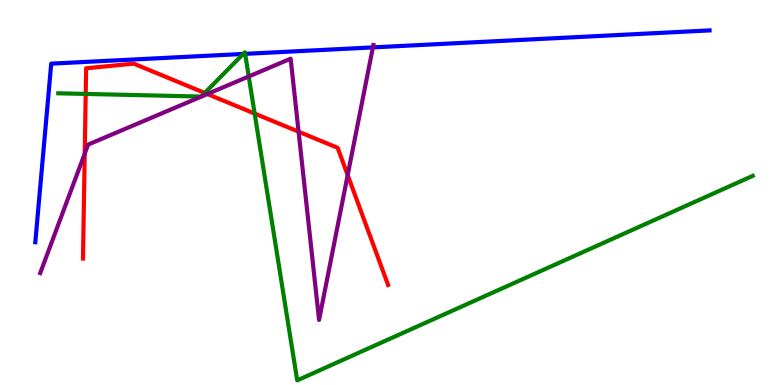[{'lines': ['blue', 'red'], 'intersections': []}, {'lines': ['green', 'red'], 'intersections': [{'x': 1.11, 'y': 7.56}, {'x': 2.64, 'y': 7.59}, {'x': 3.29, 'y': 7.05}]}, {'lines': ['purple', 'red'], 'intersections': [{'x': 1.09, 'y': 6.01}, {'x': 2.68, 'y': 7.56}, {'x': 3.85, 'y': 6.58}, {'x': 4.49, 'y': 5.45}]}, {'lines': ['blue', 'green'], 'intersections': [{'x': 3.14, 'y': 8.6}, {'x': 3.16, 'y': 8.6}]}, {'lines': ['blue', 'purple'], 'intersections': [{'x': 4.81, 'y': 8.77}]}, {'lines': ['green', 'purple'], 'intersections': [{'x': 3.21, 'y': 8.01}]}]